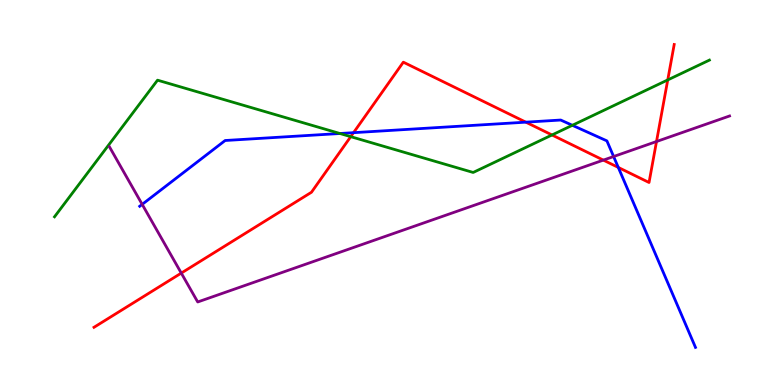[{'lines': ['blue', 'red'], 'intersections': [{'x': 4.56, 'y': 6.55}, {'x': 6.79, 'y': 6.83}, {'x': 7.98, 'y': 5.65}]}, {'lines': ['green', 'red'], 'intersections': [{'x': 4.53, 'y': 6.45}, {'x': 7.12, 'y': 6.49}, {'x': 8.62, 'y': 7.92}]}, {'lines': ['purple', 'red'], 'intersections': [{'x': 2.34, 'y': 2.91}, {'x': 7.79, 'y': 5.84}, {'x': 8.47, 'y': 6.32}]}, {'lines': ['blue', 'green'], 'intersections': [{'x': 4.39, 'y': 6.53}, {'x': 7.39, 'y': 6.75}]}, {'lines': ['blue', 'purple'], 'intersections': [{'x': 1.83, 'y': 4.69}, {'x': 7.92, 'y': 5.93}]}, {'lines': ['green', 'purple'], 'intersections': []}]